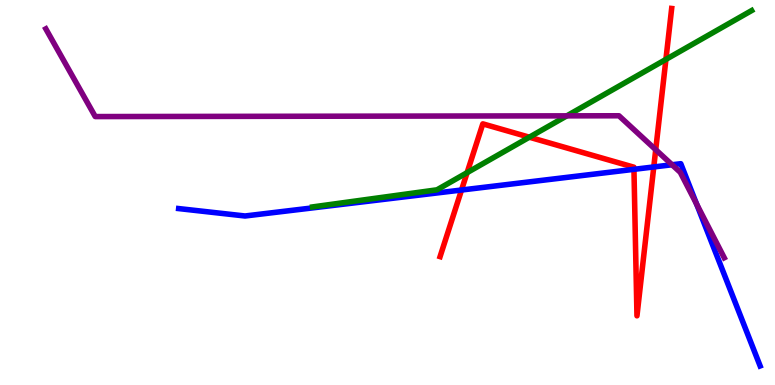[{'lines': ['blue', 'red'], 'intersections': [{'x': 5.96, 'y': 5.06}, {'x': 8.18, 'y': 5.6}, {'x': 8.44, 'y': 5.66}]}, {'lines': ['green', 'red'], 'intersections': [{'x': 6.03, 'y': 5.52}, {'x': 6.83, 'y': 6.44}, {'x': 8.59, 'y': 8.46}]}, {'lines': ['purple', 'red'], 'intersections': [{'x': 8.46, 'y': 6.11}]}, {'lines': ['blue', 'green'], 'intersections': []}, {'lines': ['blue', 'purple'], 'intersections': [{'x': 8.67, 'y': 5.72}, {'x': 8.99, 'y': 4.7}]}, {'lines': ['green', 'purple'], 'intersections': [{'x': 7.31, 'y': 6.99}]}]